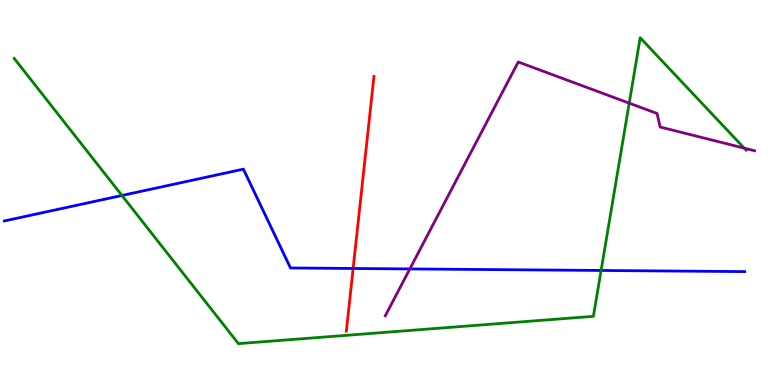[{'lines': ['blue', 'red'], 'intersections': [{'x': 4.56, 'y': 3.03}]}, {'lines': ['green', 'red'], 'intersections': []}, {'lines': ['purple', 'red'], 'intersections': []}, {'lines': ['blue', 'green'], 'intersections': [{'x': 1.57, 'y': 4.92}, {'x': 7.76, 'y': 2.97}]}, {'lines': ['blue', 'purple'], 'intersections': [{'x': 5.29, 'y': 3.01}]}, {'lines': ['green', 'purple'], 'intersections': [{'x': 8.12, 'y': 7.32}, {'x': 9.6, 'y': 6.15}]}]